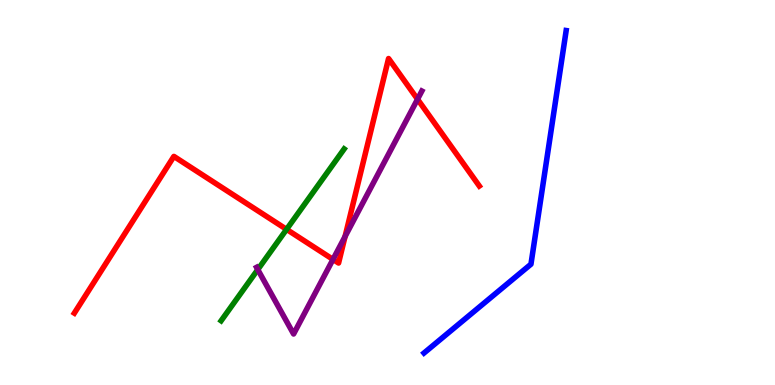[{'lines': ['blue', 'red'], 'intersections': []}, {'lines': ['green', 'red'], 'intersections': [{'x': 3.7, 'y': 4.04}]}, {'lines': ['purple', 'red'], 'intersections': [{'x': 4.3, 'y': 3.26}, {'x': 4.45, 'y': 3.86}, {'x': 5.39, 'y': 7.42}]}, {'lines': ['blue', 'green'], 'intersections': []}, {'lines': ['blue', 'purple'], 'intersections': []}, {'lines': ['green', 'purple'], 'intersections': [{'x': 3.33, 'y': 3.0}]}]